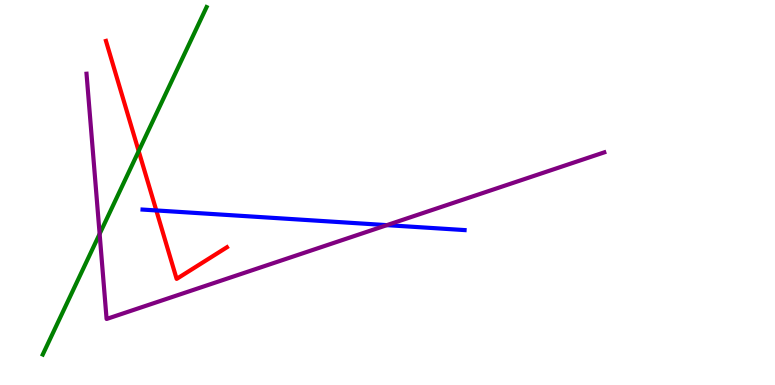[{'lines': ['blue', 'red'], 'intersections': [{'x': 2.02, 'y': 4.53}]}, {'lines': ['green', 'red'], 'intersections': [{'x': 1.79, 'y': 6.08}]}, {'lines': ['purple', 'red'], 'intersections': []}, {'lines': ['blue', 'green'], 'intersections': []}, {'lines': ['blue', 'purple'], 'intersections': [{'x': 4.99, 'y': 4.15}]}, {'lines': ['green', 'purple'], 'intersections': [{'x': 1.29, 'y': 3.92}]}]